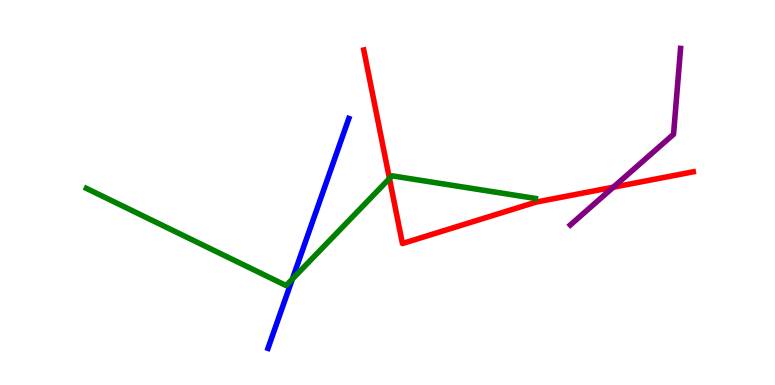[{'lines': ['blue', 'red'], 'intersections': []}, {'lines': ['green', 'red'], 'intersections': [{'x': 5.03, 'y': 5.36}]}, {'lines': ['purple', 'red'], 'intersections': [{'x': 7.91, 'y': 5.14}]}, {'lines': ['blue', 'green'], 'intersections': [{'x': 3.77, 'y': 2.75}]}, {'lines': ['blue', 'purple'], 'intersections': []}, {'lines': ['green', 'purple'], 'intersections': []}]